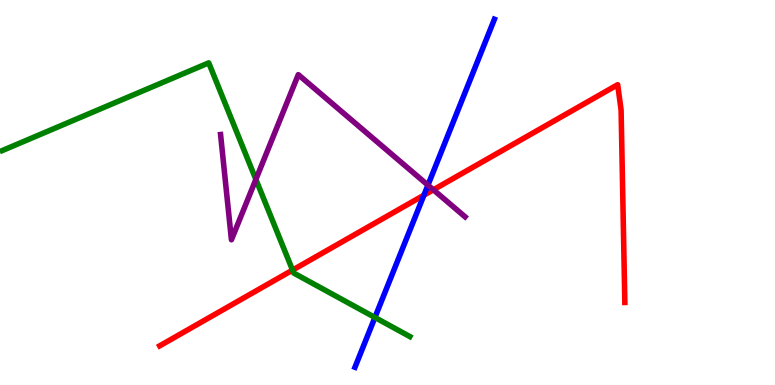[{'lines': ['blue', 'red'], 'intersections': [{'x': 5.47, 'y': 4.93}]}, {'lines': ['green', 'red'], 'intersections': [{'x': 3.77, 'y': 2.98}]}, {'lines': ['purple', 'red'], 'intersections': [{'x': 5.59, 'y': 5.07}]}, {'lines': ['blue', 'green'], 'intersections': [{'x': 4.84, 'y': 1.75}]}, {'lines': ['blue', 'purple'], 'intersections': [{'x': 5.52, 'y': 5.19}]}, {'lines': ['green', 'purple'], 'intersections': [{'x': 3.3, 'y': 5.34}]}]